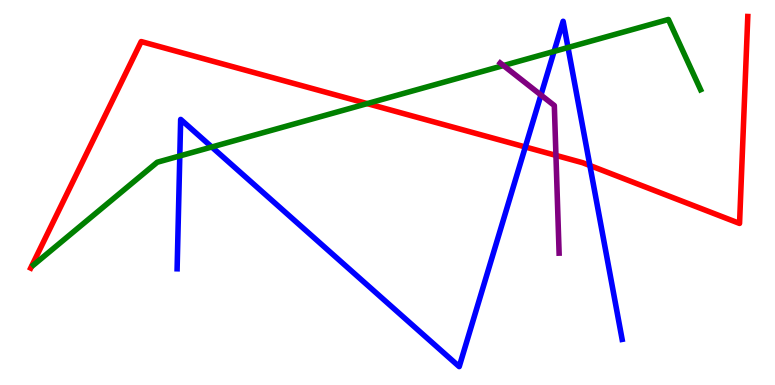[{'lines': ['blue', 'red'], 'intersections': [{'x': 6.78, 'y': 6.18}, {'x': 7.61, 'y': 5.7}]}, {'lines': ['green', 'red'], 'intersections': [{'x': 4.74, 'y': 7.31}]}, {'lines': ['purple', 'red'], 'intersections': [{'x': 7.17, 'y': 5.96}]}, {'lines': ['blue', 'green'], 'intersections': [{'x': 2.32, 'y': 5.95}, {'x': 2.73, 'y': 6.18}, {'x': 7.15, 'y': 8.66}, {'x': 7.33, 'y': 8.77}]}, {'lines': ['blue', 'purple'], 'intersections': [{'x': 6.98, 'y': 7.53}]}, {'lines': ['green', 'purple'], 'intersections': [{'x': 6.5, 'y': 8.3}]}]